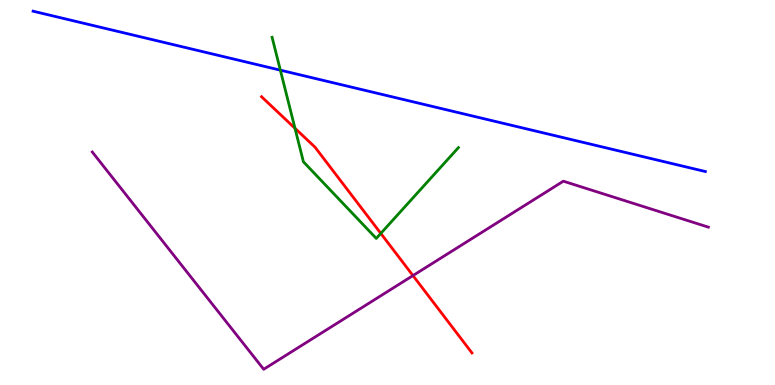[{'lines': ['blue', 'red'], 'intersections': []}, {'lines': ['green', 'red'], 'intersections': [{'x': 3.81, 'y': 6.67}, {'x': 4.91, 'y': 3.94}]}, {'lines': ['purple', 'red'], 'intersections': [{'x': 5.33, 'y': 2.84}]}, {'lines': ['blue', 'green'], 'intersections': [{'x': 3.62, 'y': 8.18}]}, {'lines': ['blue', 'purple'], 'intersections': []}, {'lines': ['green', 'purple'], 'intersections': []}]